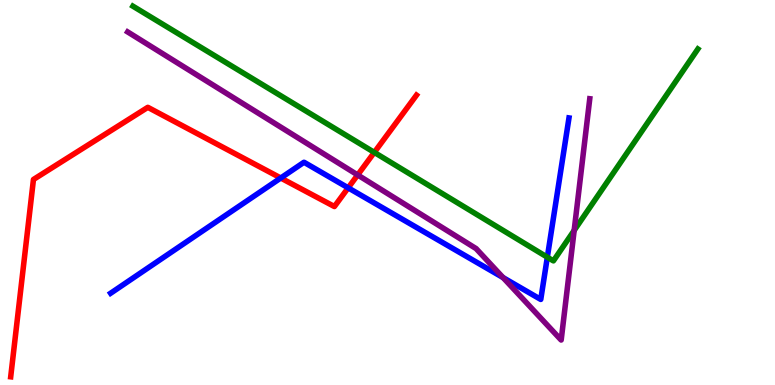[{'lines': ['blue', 'red'], 'intersections': [{'x': 3.62, 'y': 5.38}, {'x': 4.49, 'y': 5.12}]}, {'lines': ['green', 'red'], 'intersections': [{'x': 4.83, 'y': 6.04}]}, {'lines': ['purple', 'red'], 'intersections': [{'x': 4.62, 'y': 5.46}]}, {'lines': ['blue', 'green'], 'intersections': [{'x': 7.06, 'y': 3.32}]}, {'lines': ['blue', 'purple'], 'intersections': [{'x': 6.49, 'y': 2.79}]}, {'lines': ['green', 'purple'], 'intersections': [{'x': 7.41, 'y': 4.02}]}]